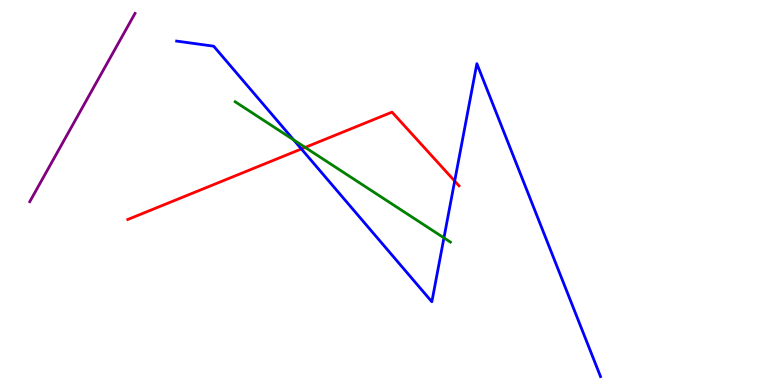[{'lines': ['blue', 'red'], 'intersections': [{'x': 3.89, 'y': 6.13}, {'x': 5.87, 'y': 5.3}]}, {'lines': ['green', 'red'], 'intersections': [{'x': 3.94, 'y': 6.17}]}, {'lines': ['purple', 'red'], 'intersections': []}, {'lines': ['blue', 'green'], 'intersections': [{'x': 3.79, 'y': 6.37}, {'x': 5.73, 'y': 3.82}]}, {'lines': ['blue', 'purple'], 'intersections': []}, {'lines': ['green', 'purple'], 'intersections': []}]